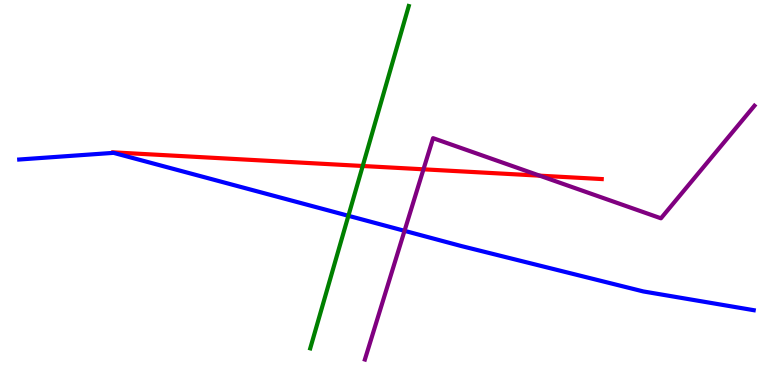[{'lines': ['blue', 'red'], 'intersections': []}, {'lines': ['green', 'red'], 'intersections': [{'x': 4.68, 'y': 5.69}]}, {'lines': ['purple', 'red'], 'intersections': [{'x': 5.46, 'y': 5.6}, {'x': 6.96, 'y': 5.44}]}, {'lines': ['blue', 'green'], 'intersections': [{'x': 4.5, 'y': 4.4}]}, {'lines': ['blue', 'purple'], 'intersections': [{'x': 5.22, 'y': 4.0}]}, {'lines': ['green', 'purple'], 'intersections': []}]